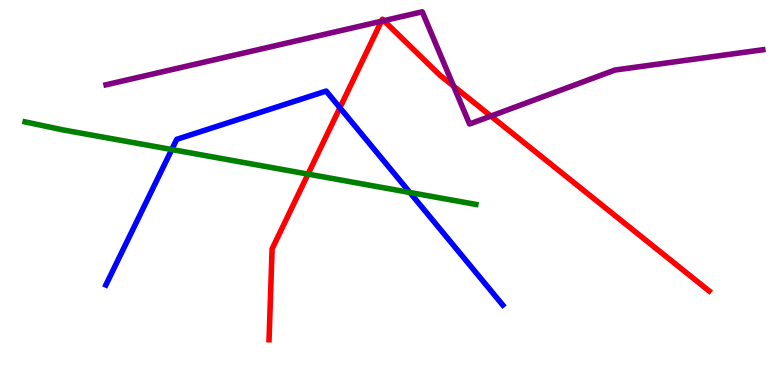[{'lines': ['blue', 'red'], 'intersections': [{'x': 4.39, 'y': 7.2}]}, {'lines': ['green', 'red'], 'intersections': [{'x': 3.97, 'y': 5.48}]}, {'lines': ['purple', 'red'], 'intersections': [{'x': 4.92, 'y': 9.45}, {'x': 4.95, 'y': 9.46}, {'x': 5.85, 'y': 7.76}, {'x': 6.33, 'y': 6.98}]}, {'lines': ['blue', 'green'], 'intersections': [{'x': 2.22, 'y': 6.12}, {'x': 5.29, 'y': 5.0}]}, {'lines': ['blue', 'purple'], 'intersections': []}, {'lines': ['green', 'purple'], 'intersections': []}]